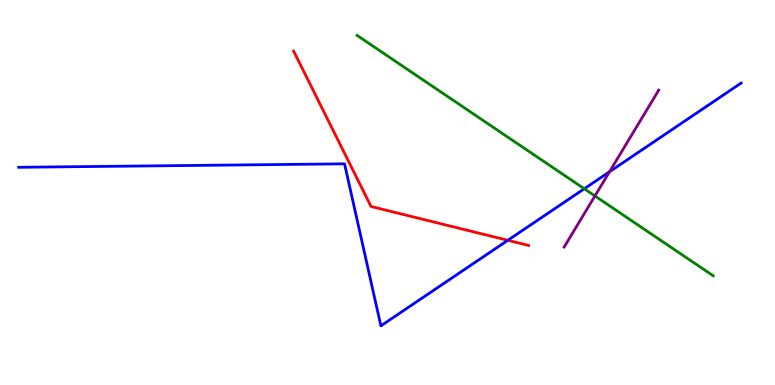[{'lines': ['blue', 'red'], 'intersections': [{'x': 6.55, 'y': 3.76}]}, {'lines': ['green', 'red'], 'intersections': []}, {'lines': ['purple', 'red'], 'intersections': []}, {'lines': ['blue', 'green'], 'intersections': [{'x': 7.54, 'y': 5.1}]}, {'lines': ['blue', 'purple'], 'intersections': [{'x': 7.87, 'y': 5.54}]}, {'lines': ['green', 'purple'], 'intersections': [{'x': 7.68, 'y': 4.91}]}]